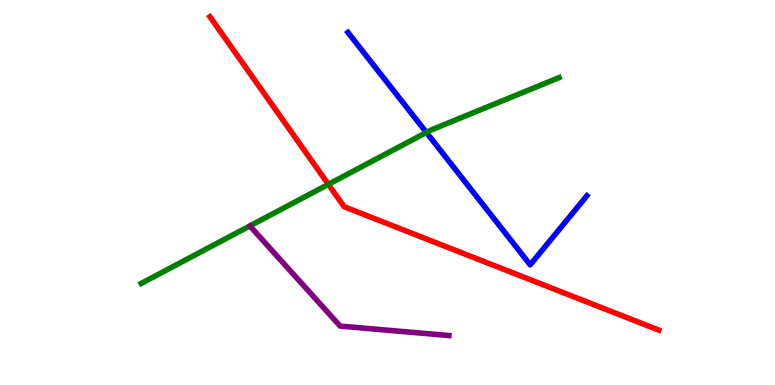[{'lines': ['blue', 'red'], 'intersections': []}, {'lines': ['green', 'red'], 'intersections': [{'x': 4.24, 'y': 5.21}]}, {'lines': ['purple', 'red'], 'intersections': []}, {'lines': ['blue', 'green'], 'intersections': [{'x': 5.5, 'y': 6.56}]}, {'lines': ['blue', 'purple'], 'intersections': []}, {'lines': ['green', 'purple'], 'intersections': []}]